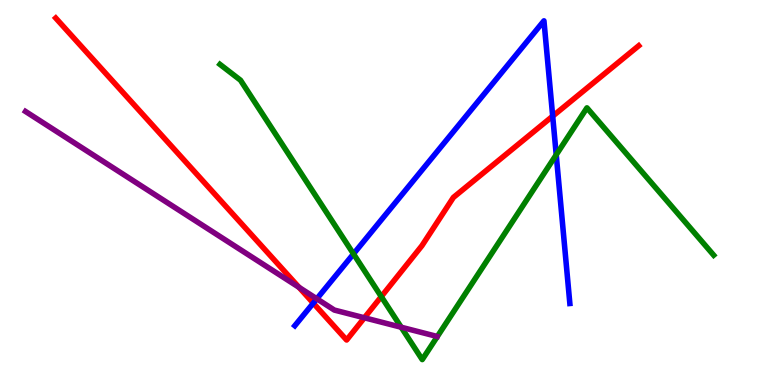[{'lines': ['blue', 'red'], 'intersections': [{'x': 4.04, 'y': 2.13}, {'x': 7.13, 'y': 6.98}]}, {'lines': ['green', 'red'], 'intersections': [{'x': 4.92, 'y': 2.3}]}, {'lines': ['purple', 'red'], 'intersections': [{'x': 3.86, 'y': 2.54}, {'x': 4.7, 'y': 1.75}]}, {'lines': ['blue', 'green'], 'intersections': [{'x': 4.56, 'y': 3.41}, {'x': 7.18, 'y': 5.98}]}, {'lines': ['blue', 'purple'], 'intersections': [{'x': 4.09, 'y': 2.24}]}, {'lines': ['green', 'purple'], 'intersections': [{'x': 5.18, 'y': 1.5}]}]